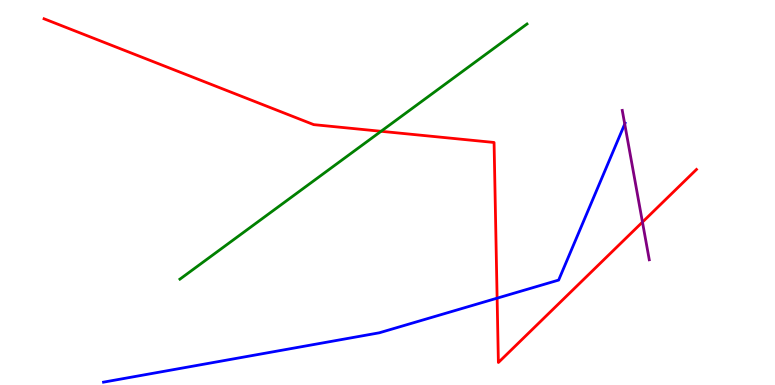[{'lines': ['blue', 'red'], 'intersections': [{'x': 6.41, 'y': 2.26}]}, {'lines': ['green', 'red'], 'intersections': [{'x': 4.92, 'y': 6.59}]}, {'lines': ['purple', 'red'], 'intersections': [{'x': 8.29, 'y': 4.23}]}, {'lines': ['blue', 'green'], 'intersections': []}, {'lines': ['blue', 'purple'], 'intersections': [{'x': 8.06, 'y': 6.78}]}, {'lines': ['green', 'purple'], 'intersections': []}]